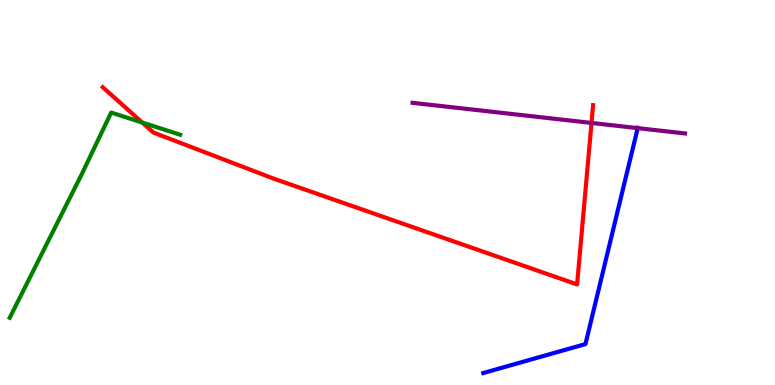[{'lines': ['blue', 'red'], 'intersections': []}, {'lines': ['green', 'red'], 'intersections': [{'x': 1.84, 'y': 6.82}]}, {'lines': ['purple', 'red'], 'intersections': [{'x': 7.63, 'y': 6.81}]}, {'lines': ['blue', 'green'], 'intersections': []}, {'lines': ['blue', 'purple'], 'intersections': [{'x': 8.23, 'y': 6.67}]}, {'lines': ['green', 'purple'], 'intersections': []}]